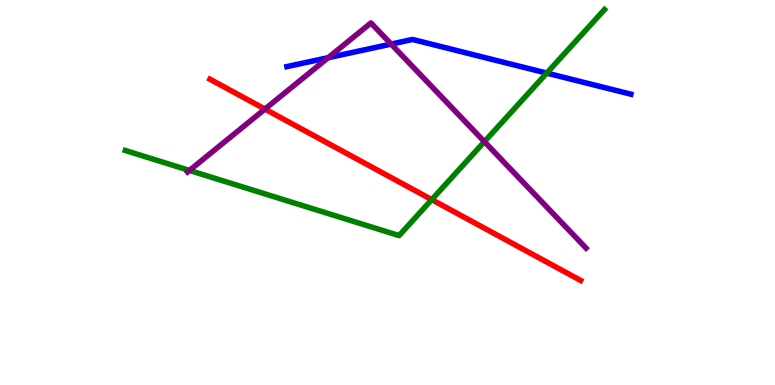[{'lines': ['blue', 'red'], 'intersections': []}, {'lines': ['green', 'red'], 'intersections': [{'x': 5.57, 'y': 4.82}]}, {'lines': ['purple', 'red'], 'intersections': [{'x': 3.42, 'y': 7.17}]}, {'lines': ['blue', 'green'], 'intersections': [{'x': 7.05, 'y': 8.1}]}, {'lines': ['blue', 'purple'], 'intersections': [{'x': 4.23, 'y': 8.5}, {'x': 5.05, 'y': 8.85}]}, {'lines': ['green', 'purple'], 'intersections': [{'x': 2.44, 'y': 5.57}, {'x': 6.25, 'y': 6.32}]}]